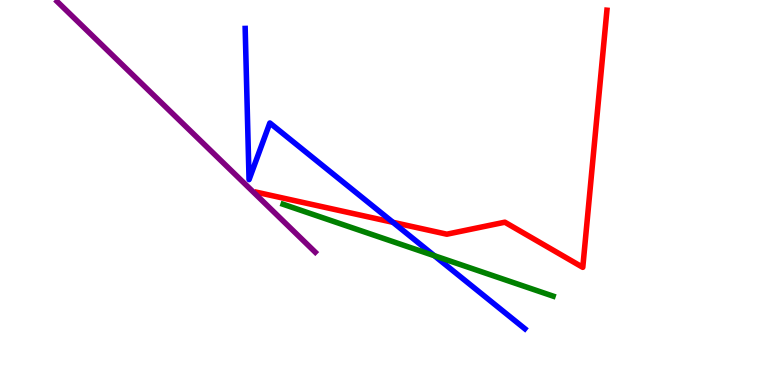[{'lines': ['blue', 'red'], 'intersections': [{'x': 5.07, 'y': 4.23}]}, {'lines': ['green', 'red'], 'intersections': []}, {'lines': ['purple', 'red'], 'intersections': []}, {'lines': ['blue', 'green'], 'intersections': [{'x': 5.6, 'y': 3.36}]}, {'lines': ['blue', 'purple'], 'intersections': []}, {'lines': ['green', 'purple'], 'intersections': []}]